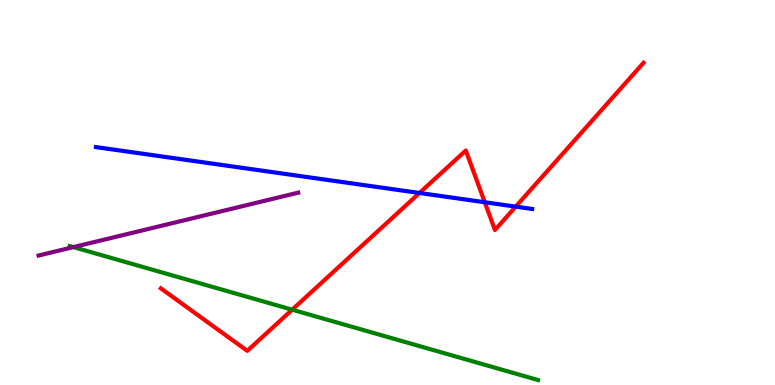[{'lines': ['blue', 'red'], 'intersections': [{'x': 5.41, 'y': 4.99}, {'x': 6.26, 'y': 4.75}, {'x': 6.65, 'y': 4.63}]}, {'lines': ['green', 'red'], 'intersections': [{'x': 3.77, 'y': 1.96}]}, {'lines': ['purple', 'red'], 'intersections': []}, {'lines': ['blue', 'green'], 'intersections': []}, {'lines': ['blue', 'purple'], 'intersections': []}, {'lines': ['green', 'purple'], 'intersections': [{'x': 0.947, 'y': 3.58}]}]